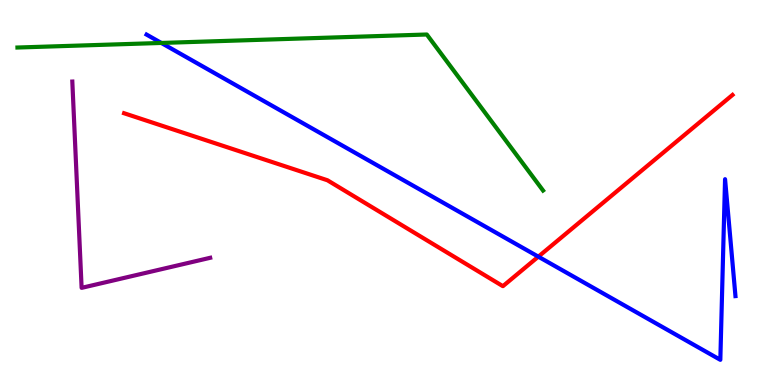[{'lines': ['blue', 'red'], 'intersections': [{'x': 6.95, 'y': 3.33}]}, {'lines': ['green', 'red'], 'intersections': []}, {'lines': ['purple', 'red'], 'intersections': []}, {'lines': ['blue', 'green'], 'intersections': [{'x': 2.08, 'y': 8.88}]}, {'lines': ['blue', 'purple'], 'intersections': []}, {'lines': ['green', 'purple'], 'intersections': []}]